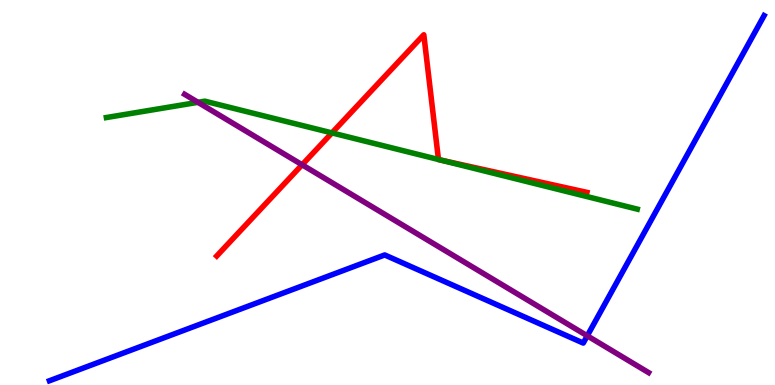[{'lines': ['blue', 'red'], 'intersections': []}, {'lines': ['green', 'red'], 'intersections': [{'x': 4.28, 'y': 6.55}, {'x': 5.66, 'y': 5.86}, {'x': 5.69, 'y': 5.84}]}, {'lines': ['purple', 'red'], 'intersections': [{'x': 3.9, 'y': 5.72}]}, {'lines': ['blue', 'green'], 'intersections': []}, {'lines': ['blue', 'purple'], 'intersections': [{'x': 7.58, 'y': 1.28}]}, {'lines': ['green', 'purple'], 'intersections': [{'x': 2.55, 'y': 7.34}]}]